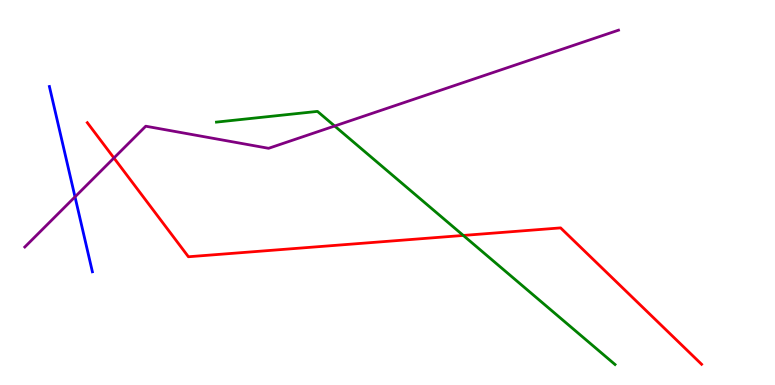[{'lines': ['blue', 'red'], 'intersections': []}, {'lines': ['green', 'red'], 'intersections': [{'x': 5.98, 'y': 3.88}]}, {'lines': ['purple', 'red'], 'intersections': [{'x': 1.47, 'y': 5.9}]}, {'lines': ['blue', 'green'], 'intersections': []}, {'lines': ['blue', 'purple'], 'intersections': [{'x': 0.968, 'y': 4.89}]}, {'lines': ['green', 'purple'], 'intersections': [{'x': 4.32, 'y': 6.73}]}]